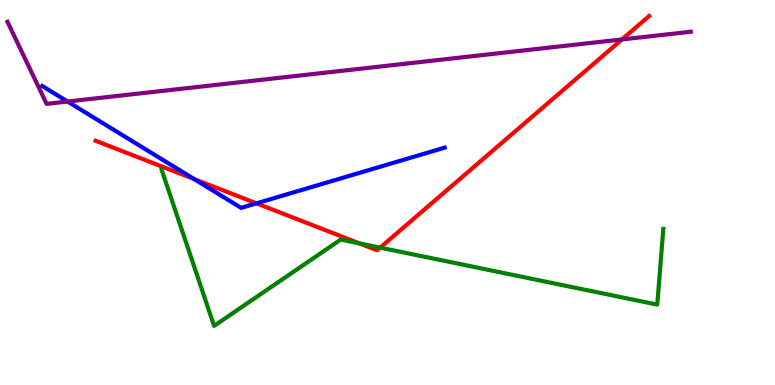[{'lines': ['blue', 'red'], 'intersections': [{'x': 2.51, 'y': 5.35}, {'x': 3.31, 'y': 4.72}]}, {'lines': ['green', 'red'], 'intersections': [{'x': 4.64, 'y': 3.68}, {'x': 4.91, 'y': 3.57}]}, {'lines': ['purple', 'red'], 'intersections': [{'x': 8.02, 'y': 8.98}]}, {'lines': ['blue', 'green'], 'intersections': []}, {'lines': ['blue', 'purple'], 'intersections': [{'x': 0.872, 'y': 7.36}]}, {'lines': ['green', 'purple'], 'intersections': []}]